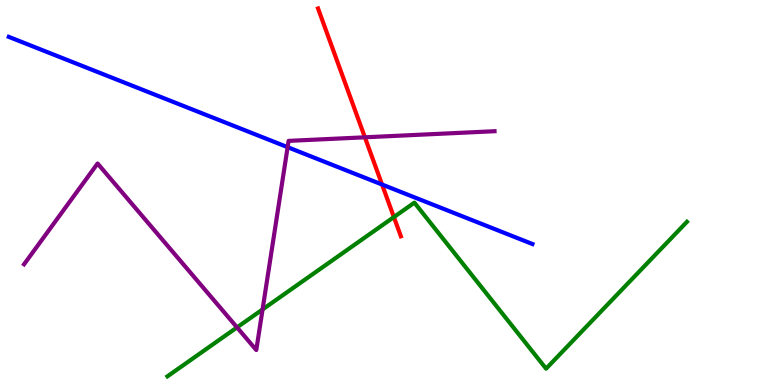[{'lines': ['blue', 'red'], 'intersections': [{'x': 4.93, 'y': 5.21}]}, {'lines': ['green', 'red'], 'intersections': [{'x': 5.08, 'y': 4.36}]}, {'lines': ['purple', 'red'], 'intersections': [{'x': 4.71, 'y': 6.43}]}, {'lines': ['blue', 'green'], 'intersections': []}, {'lines': ['blue', 'purple'], 'intersections': [{'x': 3.71, 'y': 6.18}]}, {'lines': ['green', 'purple'], 'intersections': [{'x': 3.06, 'y': 1.5}, {'x': 3.39, 'y': 1.96}]}]